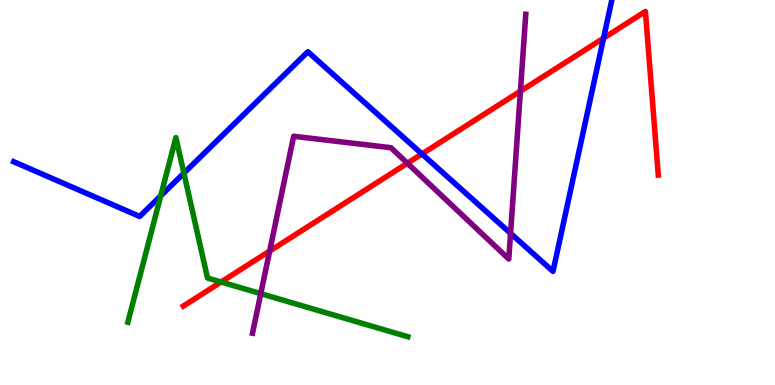[{'lines': ['blue', 'red'], 'intersections': [{'x': 5.44, 'y': 6.0}, {'x': 7.79, 'y': 9.01}]}, {'lines': ['green', 'red'], 'intersections': [{'x': 2.85, 'y': 2.68}]}, {'lines': ['purple', 'red'], 'intersections': [{'x': 3.48, 'y': 3.48}, {'x': 5.26, 'y': 5.76}, {'x': 6.72, 'y': 7.63}]}, {'lines': ['blue', 'green'], 'intersections': [{'x': 2.07, 'y': 4.91}, {'x': 2.37, 'y': 5.5}]}, {'lines': ['blue', 'purple'], 'intersections': [{'x': 6.59, 'y': 3.94}]}, {'lines': ['green', 'purple'], 'intersections': [{'x': 3.36, 'y': 2.37}]}]